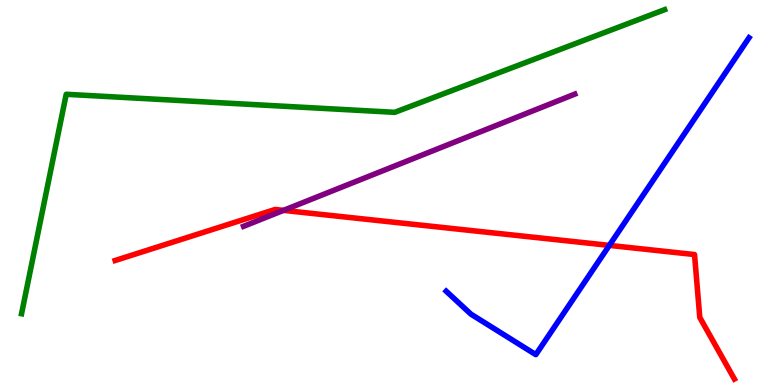[{'lines': ['blue', 'red'], 'intersections': [{'x': 7.86, 'y': 3.63}]}, {'lines': ['green', 'red'], 'intersections': []}, {'lines': ['purple', 'red'], 'intersections': [{'x': 3.66, 'y': 4.54}]}, {'lines': ['blue', 'green'], 'intersections': []}, {'lines': ['blue', 'purple'], 'intersections': []}, {'lines': ['green', 'purple'], 'intersections': []}]